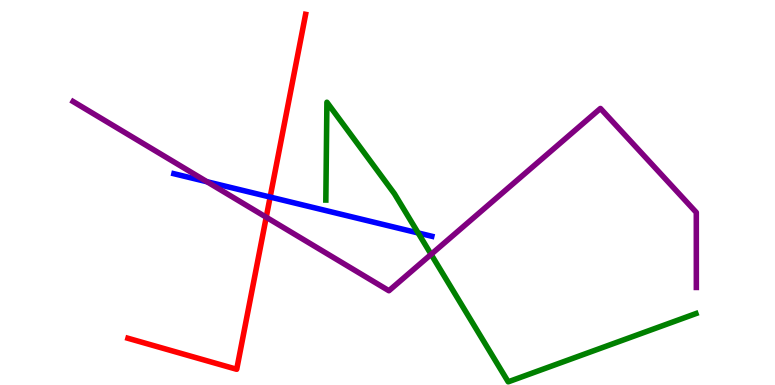[{'lines': ['blue', 'red'], 'intersections': [{'x': 3.49, 'y': 4.88}]}, {'lines': ['green', 'red'], 'intersections': []}, {'lines': ['purple', 'red'], 'intersections': [{'x': 3.44, 'y': 4.36}]}, {'lines': ['blue', 'green'], 'intersections': [{'x': 5.4, 'y': 3.95}]}, {'lines': ['blue', 'purple'], 'intersections': [{'x': 2.67, 'y': 5.28}]}, {'lines': ['green', 'purple'], 'intersections': [{'x': 5.56, 'y': 3.39}]}]